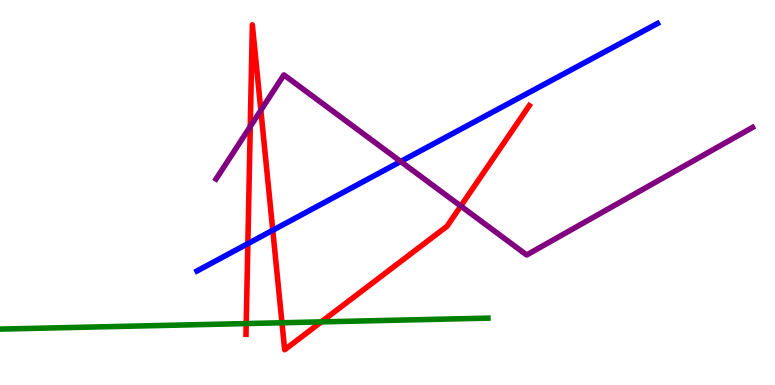[{'lines': ['blue', 'red'], 'intersections': [{'x': 3.2, 'y': 3.67}, {'x': 3.52, 'y': 4.02}]}, {'lines': ['green', 'red'], 'intersections': [{'x': 3.18, 'y': 1.6}, {'x': 3.64, 'y': 1.62}, {'x': 4.15, 'y': 1.64}]}, {'lines': ['purple', 'red'], 'intersections': [{'x': 3.23, 'y': 6.71}, {'x': 3.37, 'y': 7.14}, {'x': 5.95, 'y': 4.65}]}, {'lines': ['blue', 'green'], 'intersections': []}, {'lines': ['blue', 'purple'], 'intersections': [{'x': 5.17, 'y': 5.81}]}, {'lines': ['green', 'purple'], 'intersections': []}]